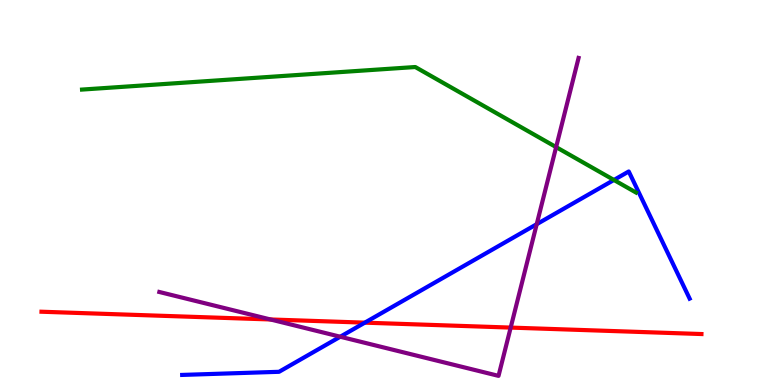[{'lines': ['blue', 'red'], 'intersections': [{'x': 4.71, 'y': 1.62}]}, {'lines': ['green', 'red'], 'intersections': []}, {'lines': ['purple', 'red'], 'intersections': [{'x': 3.49, 'y': 1.7}, {'x': 6.59, 'y': 1.49}]}, {'lines': ['blue', 'green'], 'intersections': [{'x': 7.92, 'y': 5.33}]}, {'lines': ['blue', 'purple'], 'intersections': [{'x': 4.39, 'y': 1.25}, {'x': 6.93, 'y': 4.18}]}, {'lines': ['green', 'purple'], 'intersections': [{'x': 7.18, 'y': 6.18}]}]